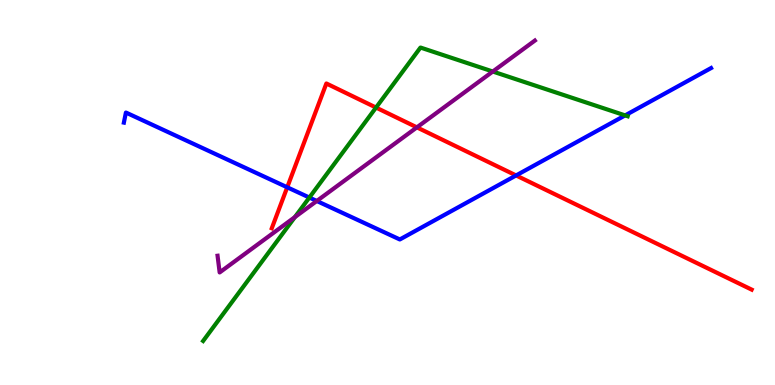[{'lines': ['blue', 'red'], 'intersections': [{'x': 3.71, 'y': 5.14}, {'x': 6.66, 'y': 5.44}]}, {'lines': ['green', 'red'], 'intersections': [{'x': 4.85, 'y': 7.21}]}, {'lines': ['purple', 'red'], 'intersections': [{'x': 5.38, 'y': 6.69}]}, {'lines': ['blue', 'green'], 'intersections': [{'x': 3.99, 'y': 4.87}, {'x': 8.07, 'y': 7.0}]}, {'lines': ['blue', 'purple'], 'intersections': [{'x': 4.09, 'y': 4.78}]}, {'lines': ['green', 'purple'], 'intersections': [{'x': 3.8, 'y': 4.36}, {'x': 6.36, 'y': 8.14}]}]